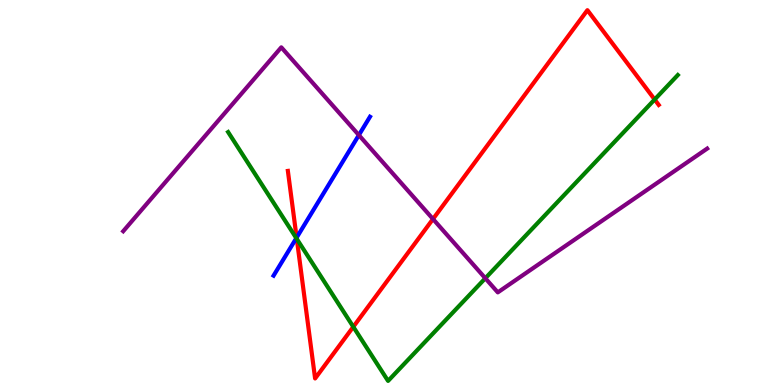[{'lines': ['blue', 'red'], 'intersections': [{'x': 3.83, 'y': 3.83}]}, {'lines': ['green', 'red'], 'intersections': [{'x': 3.83, 'y': 3.79}, {'x': 4.56, 'y': 1.51}, {'x': 8.45, 'y': 7.42}]}, {'lines': ['purple', 'red'], 'intersections': [{'x': 5.59, 'y': 4.31}]}, {'lines': ['blue', 'green'], 'intersections': [{'x': 3.82, 'y': 3.81}]}, {'lines': ['blue', 'purple'], 'intersections': [{'x': 4.63, 'y': 6.49}]}, {'lines': ['green', 'purple'], 'intersections': [{'x': 6.26, 'y': 2.77}]}]